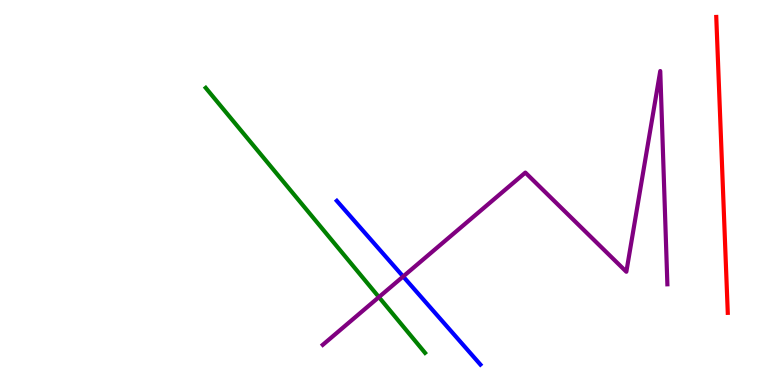[{'lines': ['blue', 'red'], 'intersections': []}, {'lines': ['green', 'red'], 'intersections': []}, {'lines': ['purple', 'red'], 'intersections': []}, {'lines': ['blue', 'green'], 'intersections': []}, {'lines': ['blue', 'purple'], 'intersections': [{'x': 5.2, 'y': 2.82}]}, {'lines': ['green', 'purple'], 'intersections': [{'x': 4.89, 'y': 2.28}]}]